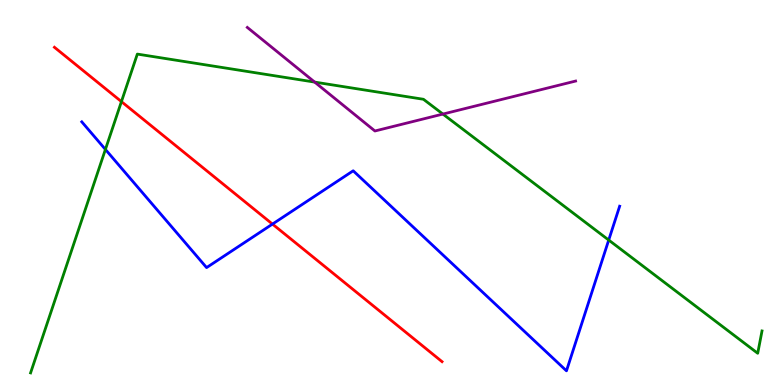[{'lines': ['blue', 'red'], 'intersections': [{'x': 3.52, 'y': 4.18}]}, {'lines': ['green', 'red'], 'intersections': [{'x': 1.57, 'y': 7.36}]}, {'lines': ['purple', 'red'], 'intersections': []}, {'lines': ['blue', 'green'], 'intersections': [{'x': 1.36, 'y': 6.12}, {'x': 7.85, 'y': 3.76}]}, {'lines': ['blue', 'purple'], 'intersections': []}, {'lines': ['green', 'purple'], 'intersections': [{'x': 4.06, 'y': 7.87}, {'x': 5.71, 'y': 7.04}]}]